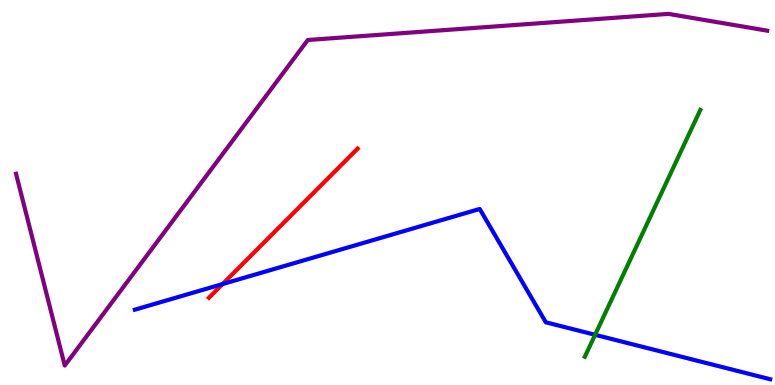[{'lines': ['blue', 'red'], 'intersections': [{'x': 2.87, 'y': 2.62}]}, {'lines': ['green', 'red'], 'intersections': []}, {'lines': ['purple', 'red'], 'intersections': []}, {'lines': ['blue', 'green'], 'intersections': [{'x': 7.68, 'y': 1.3}]}, {'lines': ['blue', 'purple'], 'intersections': []}, {'lines': ['green', 'purple'], 'intersections': []}]